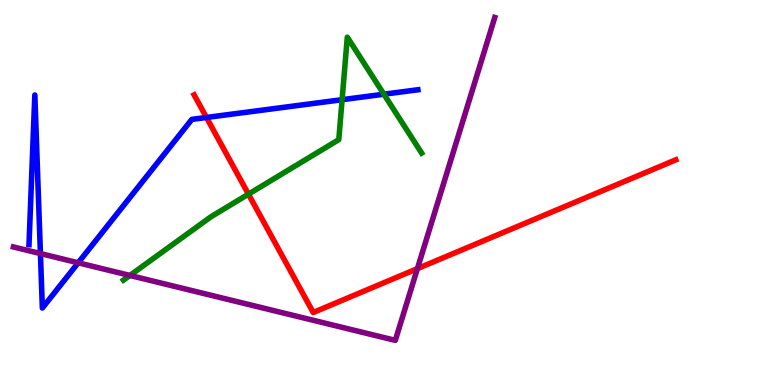[{'lines': ['blue', 'red'], 'intersections': [{'x': 2.66, 'y': 6.95}]}, {'lines': ['green', 'red'], 'intersections': [{'x': 3.21, 'y': 4.96}]}, {'lines': ['purple', 'red'], 'intersections': [{'x': 5.39, 'y': 3.02}]}, {'lines': ['blue', 'green'], 'intersections': [{'x': 4.41, 'y': 7.41}, {'x': 4.95, 'y': 7.55}]}, {'lines': ['blue', 'purple'], 'intersections': [{'x': 0.522, 'y': 3.41}, {'x': 1.01, 'y': 3.17}]}, {'lines': ['green', 'purple'], 'intersections': [{'x': 1.68, 'y': 2.85}]}]